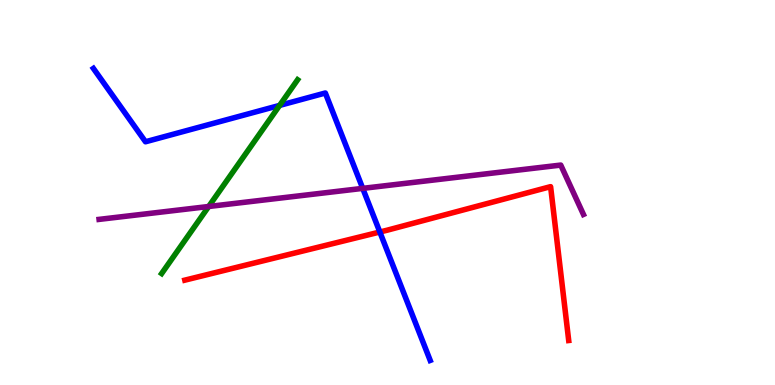[{'lines': ['blue', 'red'], 'intersections': [{'x': 4.9, 'y': 3.97}]}, {'lines': ['green', 'red'], 'intersections': []}, {'lines': ['purple', 'red'], 'intersections': []}, {'lines': ['blue', 'green'], 'intersections': [{'x': 3.61, 'y': 7.26}]}, {'lines': ['blue', 'purple'], 'intersections': [{'x': 4.68, 'y': 5.11}]}, {'lines': ['green', 'purple'], 'intersections': [{'x': 2.69, 'y': 4.64}]}]